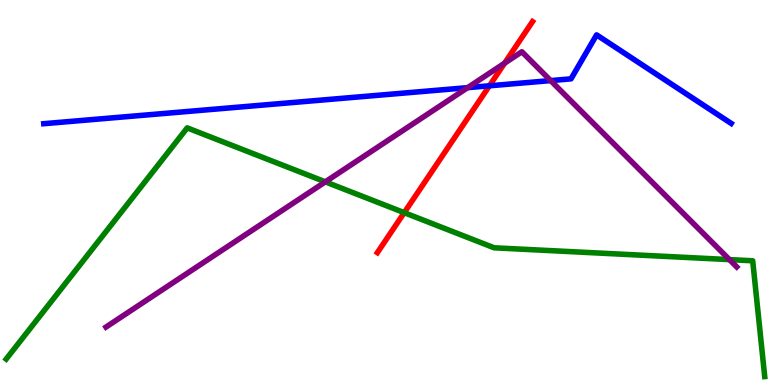[{'lines': ['blue', 'red'], 'intersections': [{'x': 6.31, 'y': 7.77}]}, {'lines': ['green', 'red'], 'intersections': [{'x': 5.22, 'y': 4.48}]}, {'lines': ['purple', 'red'], 'intersections': [{'x': 6.51, 'y': 8.36}]}, {'lines': ['blue', 'green'], 'intersections': []}, {'lines': ['blue', 'purple'], 'intersections': [{'x': 6.03, 'y': 7.72}, {'x': 7.11, 'y': 7.91}]}, {'lines': ['green', 'purple'], 'intersections': [{'x': 4.2, 'y': 5.28}, {'x': 9.41, 'y': 3.26}]}]